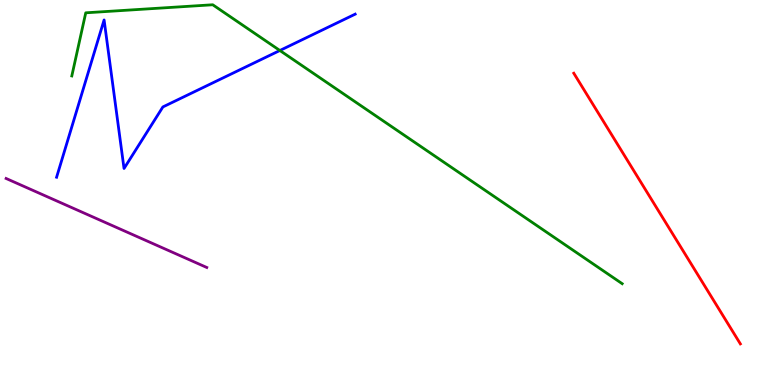[{'lines': ['blue', 'red'], 'intersections': []}, {'lines': ['green', 'red'], 'intersections': []}, {'lines': ['purple', 'red'], 'intersections': []}, {'lines': ['blue', 'green'], 'intersections': [{'x': 3.61, 'y': 8.69}]}, {'lines': ['blue', 'purple'], 'intersections': []}, {'lines': ['green', 'purple'], 'intersections': []}]